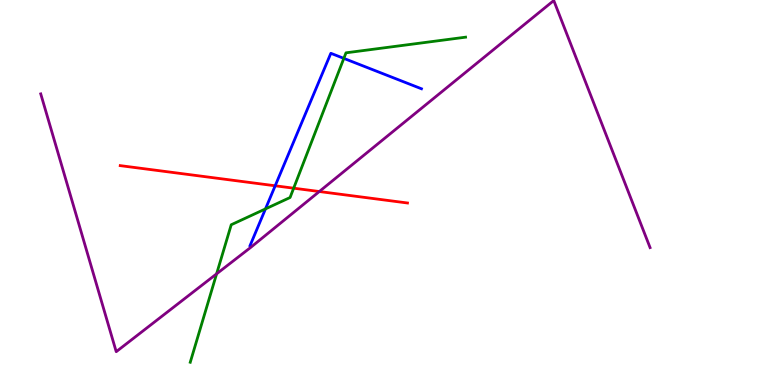[{'lines': ['blue', 'red'], 'intersections': [{'x': 3.55, 'y': 5.17}]}, {'lines': ['green', 'red'], 'intersections': [{'x': 3.79, 'y': 5.11}]}, {'lines': ['purple', 'red'], 'intersections': [{'x': 4.12, 'y': 5.03}]}, {'lines': ['blue', 'green'], 'intersections': [{'x': 3.43, 'y': 4.57}, {'x': 4.44, 'y': 8.48}]}, {'lines': ['blue', 'purple'], 'intersections': []}, {'lines': ['green', 'purple'], 'intersections': [{'x': 2.79, 'y': 2.89}]}]